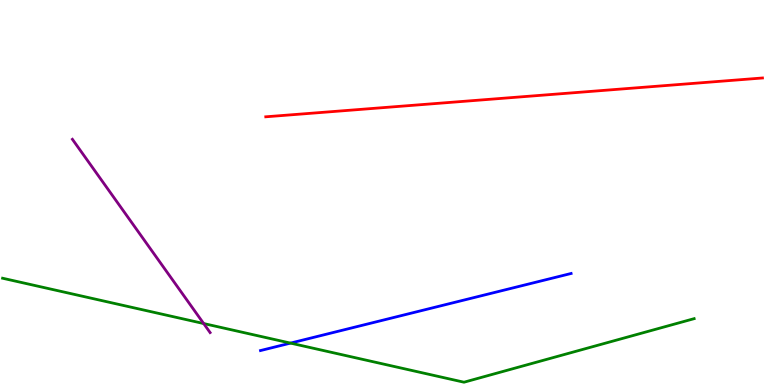[{'lines': ['blue', 'red'], 'intersections': []}, {'lines': ['green', 'red'], 'intersections': []}, {'lines': ['purple', 'red'], 'intersections': []}, {'lines': ['blue', 'green'], 'intersections': [{'x': 3.75, 'y': 1.09}]}, {'lines': ['blue', 'purple'], 'intersections': []}, {'lines': ['green', 'purple'], 'intersections': [{'x': 2.63, 'y': 1.6}]}]